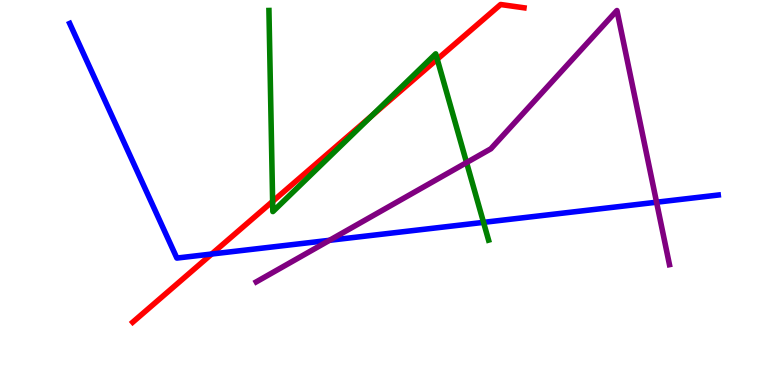[{'lines': ['blue', 'red'], 'intersections': [{'x': 2.73, 'y': 3.4}]}, {'lines': ['green', 'red'], 'intersections': [{'x': 3.52, 'y': 4.77}, {'x': 4.8, 'y': 6.99}, {'x': 5.64, 'y': 8.46}]}, {'lines': ['purple', 'red'], 'intersections': []}, {'lines': ['blue', 'green'], 'intersections': [{'x': 6.24, 'y': 4.22}]}, {'lines': ['blue', 'purple'], 'intersections': [{'x': 4.25, 'y': 3.76}, {'x': 8.47, 'y': 4.75}]}, {'lines': ['green', 'purple'], 'intersections': [{'x': 6.02, 'y': 5.78}]}]